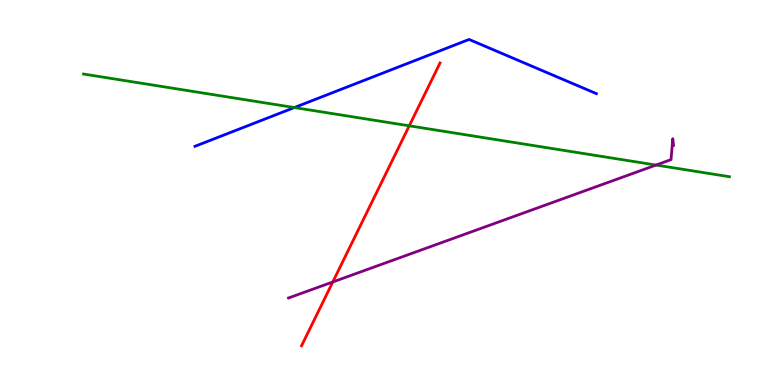[{'lines': ['blue', 'red'], 'intersections': []}, {'lines': ['green', 'red'], 'intersections': [{'x': 5.28, 'y': 6.73}]}, {'lines': ['purple', 'red'], 'intersections': [{'x': 4.29, 'y': 2.68}]}, {'lines': ['blue', 'green'], 'intersections': [{'x': 3.8, 'y': 7.21}]}, {'lines': ['blue', 'purple'], 'intersections': []}, {'lines': ['green', 'purple'], 'intersections': [{'x': 8.47, 'y': 5.71}]}]